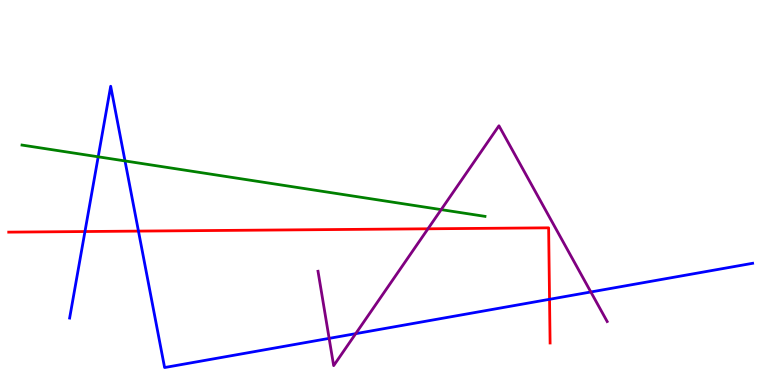[{'lines': ['blue', 'red'], 'intersections': [{'x': 1.1, 'y': 3.99}, {'x': 1.79, 'y': 4.0}, {'x': 7.09, 'y': 2.23}]}, {'lines': ['green', 'red'], 'intersections': []}, {'lines': ['purple', 'red'], 'intersections': [{'x': 5.52, 'y': 4.06}]}, {'lines': ['blue', 'green'], 'intersections': [{'x': 1.27, 'y': 5.93}, {'x': 1.61, 'y': 5.82}]}, {'lines': ['blue', 'purple'], 'intersections': [{'x': 4.25, 'y': 1.21}, {'x': 4.59, 'y': 1.33}, {'x': 7.62, 'y': 2.42}]}, {'lines': ['green', 'purple'], 'intersections': [{'x': 5.69, 'y': 4.56}]}]